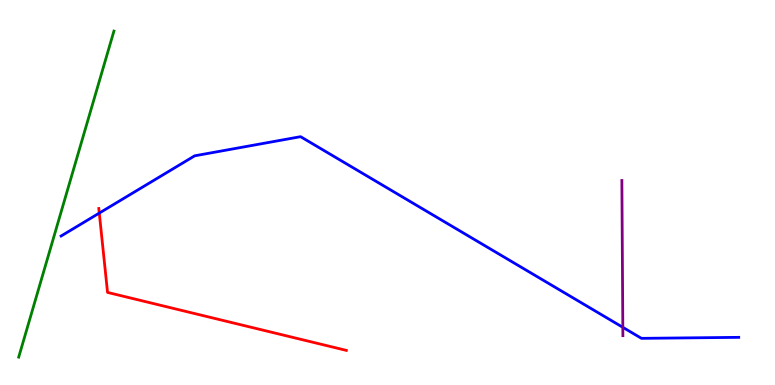[{'lines': ['blue', 'red'], 'intersections': [{'x': 1.28, 'y': 4.47}]}, {'lines': ['green', 'red'], 'intersections': []}, {'lines': ['purple', 'red'], 'intersections': []}, {'lines': ['blue', 'green'], 'intersections': []}, {'lines': ['blue', 'purple'], 'intersections': [{'x': 8.04, 'y': 1.5}]}, {'lines': ['green', 'purple'], 'intersections': []}]